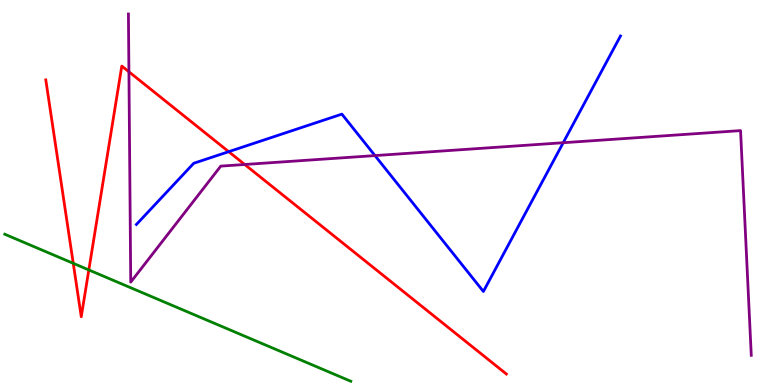[{'lines': ['blue', 'red'], 'intersections': [{'x': 2.95, 'y': 6.06}]}, {'lines': ['green', 'red'], 'intersections': [{'x': 0.945, 'y': 3.16}, {'x': 1.15, 'y': 2.99}]}, {'lines': ['purple', 'red'], 'intersections': [{'x': 1.66, 'y': 8.14}, {'x': 3.16, 'y': 5.73}]}, {'lines': ['blue', 'green'], 'intersections': []}, {'lines': ['blue', 'purple'], 'intersections': [{'x': 4.84, 'y': 5.96}, {'x': 7.27, 'y': 6.29}]}, {'lines': ['green', 'purple'], 'intersections': []}]